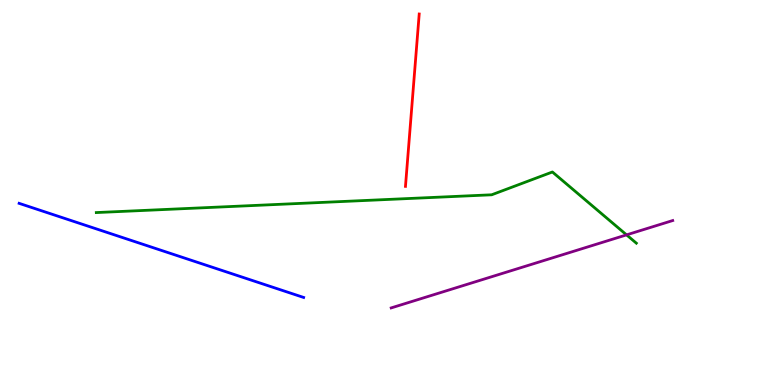[{'lines': ['blue', 'red'], 'intersections': []}, {'lines': ['green', 'red'], 'intersections': []}, {'lines': ['purple', 'red'], 'intersections': []}, {'lines': ['blue', 'green'], 'intersections': []}, {'lines': ['blue', 'purple'], 'intersections': []}, {'lines': ['green', 'purple'], 'intersections': [{'x': 8.08, 'y': 3.9}]}]